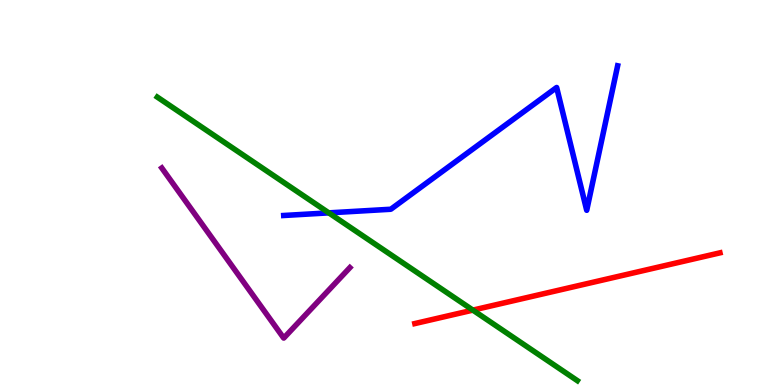[{'lines': ['blue', 'red'], 'intersections': []}, {'lines': ['green', 'red'], 'intersections': [{'x': 6.1, 'y': 1.94}]}, {'lines': ['purple', 'red'], 'intersections': []}, {'lines': ['blue', 'green'], 'intersections': [{'x': 4.24, 'y': 4.47}]}, {'lines': ['blue', 'purple'], 'intersections': []}, {'lines': ['green', 'purple'], 'intersections': []}]